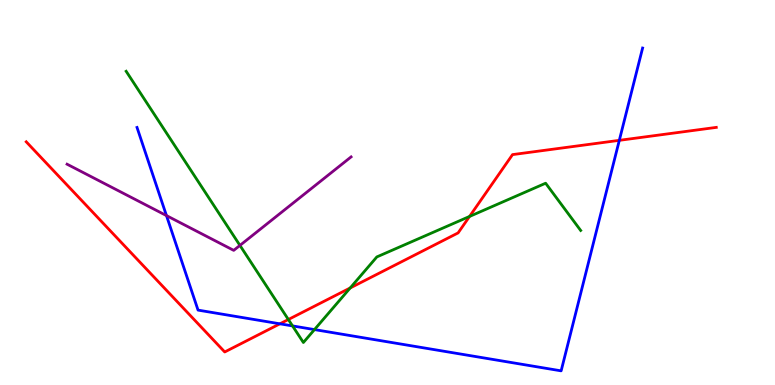[{'lines': ['blue', 'red'], 'intersections': [{'x': 3.61, 'y': 1.59}, {'x': 7.99, 'y': 6.35}]}, {'lines': ['green', 'red'], 'intersections': [{'x': 3.72, 'y': 1.7}, {'x': 4.52, 'y': 2.52}, {'x': 6.06, 'y': 4.38}]}, {'lines': ['purple', 'red'], 'intersections': []}, {'lines': ['blue', 'green'], 'intersections': [{'x': 3.77, 'y': 1.53}, {'x': 4.06, 'y': 1.44}]}, {'lines': ['blue', 'purple'], 'intersections': [{'x': 2.15, 'y': 4.4}]}, {'lines': ['green', 'purple'], 'intersections': [{'x': 3.1, 'y': 3.63}]}]